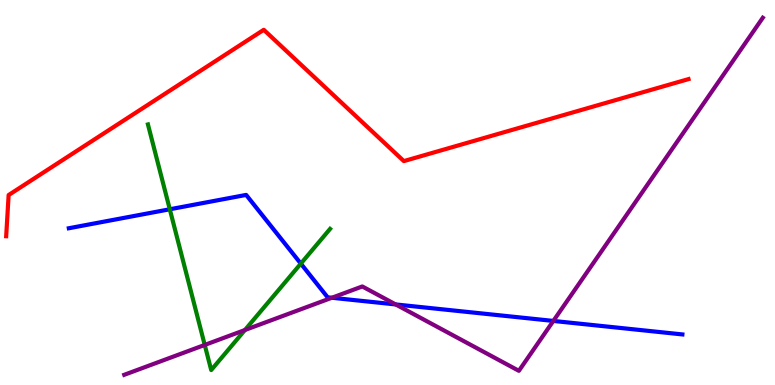[{'lines': ['blue', 'red'], 'intersections': []}, {'lines': ['green', 'red'], 'intersections': []}, {'lines': ['purple', 'red'], 'intersections': []}, {'lines': ['blue', 'green'], 'intersections': [{'x': 2.19, 'y': 4.56}, {'x': 3.88, 'y': 3.15}]}, {'lines': ['blue', 'purple'], 'intersections': [{'x': 4.28, 'y': 2.27}, {'x': 5.11, 'y': 2.09}, {'x': 7.14, 'y': 1.66}]}, {'lines': ['green', 'purple'], 'intersections': [{'x': 2.64, 'y': 1.04}, {'x': 3.16, 'y': 1.43}]}]